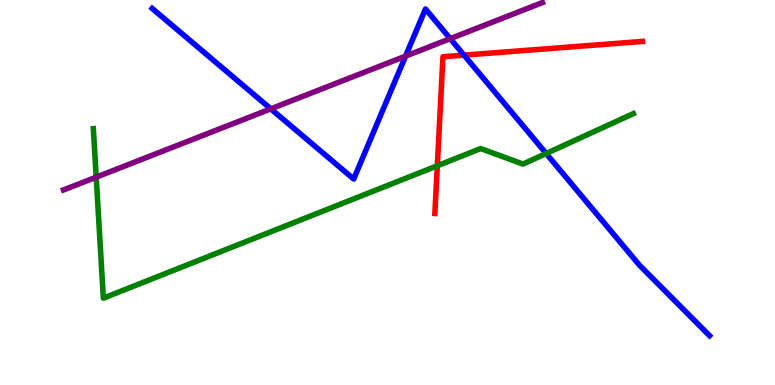[{'lines': ['blue', 'red'], 'intersections': [{'x': 5.99, 'y': 8.57}]}, {'lines': ['green', 'red'], 'intersections': [{'x': 5.64, 'y': 5.69}]}, {'lines': ['purple', 'red'], 'intersections': []}, {'lines': ['blue', 'green'], 'intersections': [{'x': 7.05, 'y': 6.01}]}, {'lines': ['blue', 'purple'], 'intersections': [{'x': 3.49, 'y': 7.17}, {'x': 5.23, 'y': 8.54}, {'x': 5.81, 'y': 9.0}]}, {'lines': ['green', 'purple'], 'intersections': [{'x': 1.24, 'y': 5.4}]}]